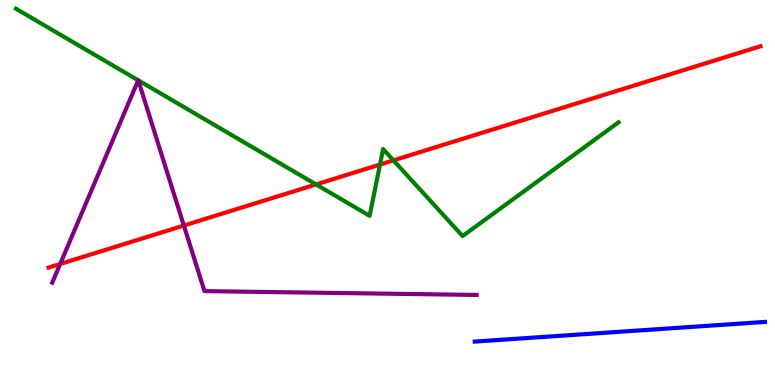[{'lines': ['blue', 'red'], 'intersections': []}, {'lines': ['green', 'red'], 'intersections': [{'x': 4.08, 'y': 5.21}, {'x': 4.9, 'y': 5.73}, {'x': 5.08, 'y': 5.83}]}, {'lines': ['purple', 'red'], 'intersections': [{'x': 0.777, 'y': 3.14}, {'x': 2.37, 'y': 4.14}]}, {'lines': ['blue', 'green'], 'intersections': []}, {'lines': ['blue', 'purple'], 'intersections': []}, {'lines': ['green', 'purple'], 'intersections': [{'x': 1.78, 'y': 7.91}, {'x': 1.78, 'y': 7.91}]}]